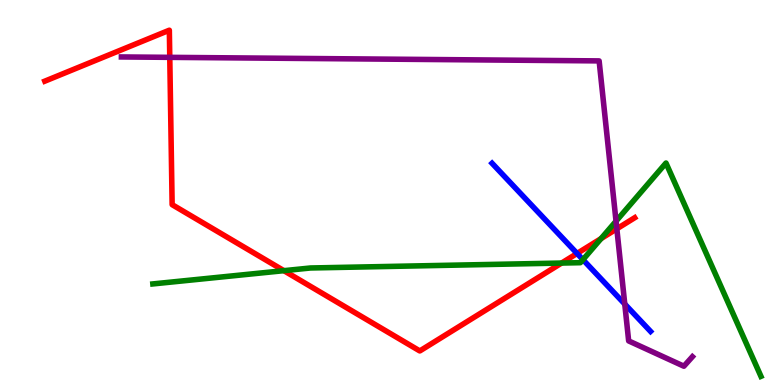[{'lines': ['blue', 'red'], 'intersections': [{'x': 7.45, 'y': 3.42}]}, {'lines': ['green', 'red'], 'intersections': [{'x': 3.66, 'y': 2.97}, {'x': 7.25, 'y': 3.17}, {'x': 7.76, 'y': 3.8}]}, {'lines': ['purple', 'red'], 'intersections': [{'x': 2.19, 'y': 8.51}, {'x': 7.96, 'y': 4.06}]}, {'lines': ['blue', 'green'], 'intersections': [{'x': 7.52, 'y': 3.26}]}, {'lines': ['blue', 'purple'], 'intersections': [{'x': 8.06, 'y': 2.1}]}, {'lines': ['green', 'purple'], 'intersections': [{'x': 7.95, 'y': 4.26}]}]